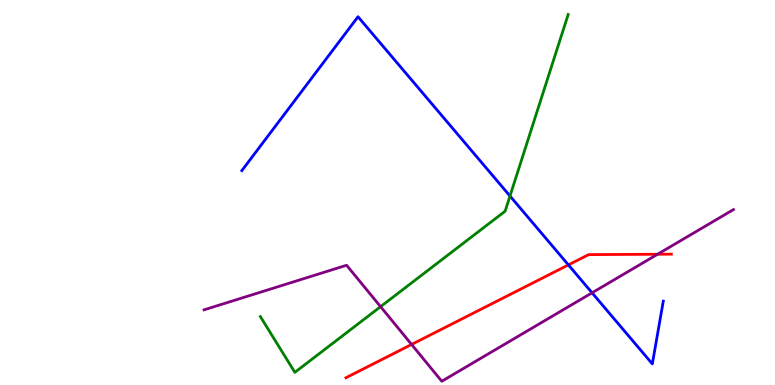[{'lines': ['blue', 'red'], 'intersections': [{'x': 7.33, 'y': 3.12}]}, {'lines': ['green', 'red'], 'intersections': []}, {'lines': ['purple', 'red'], 'intersections': [{'x': 5.31, 'y': 1.05}, {'x': 8.48, 'y': 3.4}]}, {'lines': ['blue', 'green'], 'intersections': [{'x': 6.58, 'y': 4.91}]}, {'lines': ['blue', 'purple'], 'intersections': [{'x': 7.64, 'y': 2.39}]}, {'lines': ['green', 'purple'], 'intersections': [{'x': 4.91, 'y': 2.03}]}]